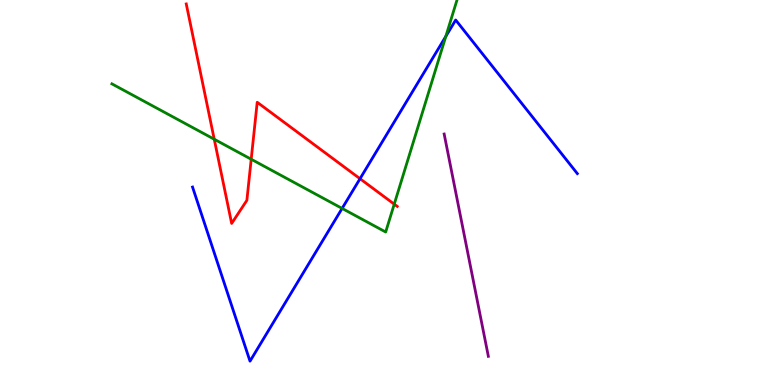[{'lines': ['blue', 'red'], 'intersections': [{'x': 4.65, 'y': 5.36}]}, {'lines': ['green', 'red'], 'intersections': [{'x': 2.76, 'y': 6.38}, {'x': 3.24, 'y': 5.86}, {'x': 5.09, 'y': 4.7}]}, {'lines': ['purple', 'red'], 'intersections': []}, {'lines': ['blue', 'green'], 'intersections': [{'x': 4.41, 'y': 4.59}, {'x': 5.75, 'y': 9.06}]}, {'lines': ['blue', 'purple'], 'intersections': []}, {'lines': ['green', 'purple'], 'intersections': []}]